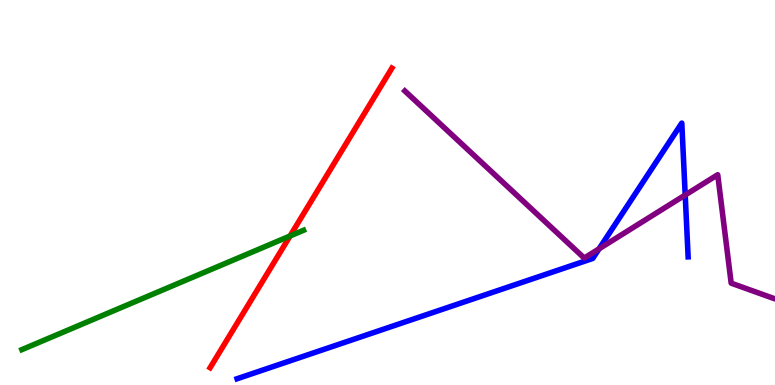[{'lines': ['blue', 'red'], 'intersections': []}, {'lines': ['green', 'red'], 'intersections': [{'x': 3.74, 'y': 3.87}]}, {'lines': ['purple', 'red'], 'intersections': []}, {'lines': ['blue', 'green'], 'intersections': []}, {'lines': ['blue', 'purple'], 'intersections': [{'x': 7.73, 'y': 3.54}, {'x': 8.84, 'y': 4.93}]}, {'lines': ['green', 'purple'], 'intersections': []}]